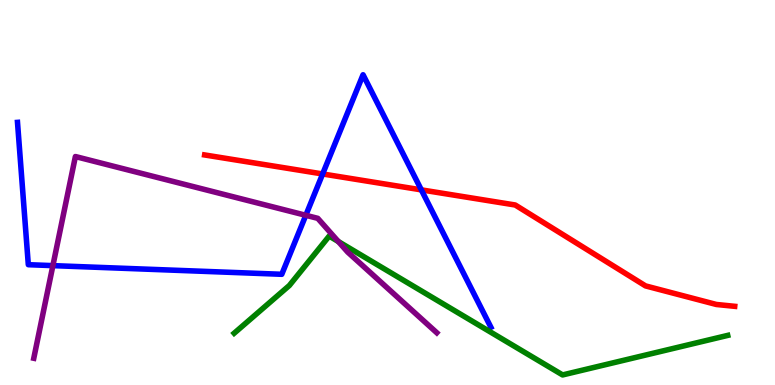[{'lines': ['blue', 'red'], 'intersections': [{'x': 4.16, 'y': 5.48}, {'x': 5.44, 'y': 5.07}]}, {'lines': ['green', 'red'], 'intersections': []}, {'lines': ['purple', 'red'], 'intersections': []}, {'lines': ['blue', 'green'], 'intersections': []}, {'lines': ['blue', 'purple'], 'intersections': [{'x': 0.682, 'y': 3.1}, {'x': 3.95, 'y': 4.41}]}, {'lines': ['green', 'purple'], 'intersections': [{'x': 4.37, 'y': 3.73}]}]